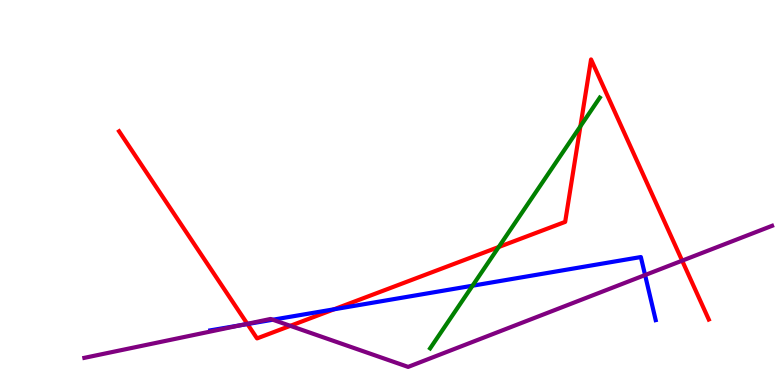[{'lines': ['blue', 'red'], 'intersections': [{'x': 3.19, 'y': 1.58}, {'x': 4.31, 'y': 1.97}]}, {'lines': ['green', 'red'], 'intersections': [{'x': 6.43, 'y': 3.58}, {'x': 7.49, 'y': 6.72}]}, {'lines': ['purple', 'red'], 'intersections': [{'x': 3.19, 'y': 1.59}, {'x': 3.75, 'y': 1.54}, {'x': 8.8, 'y': 3.23}]}, {'lines': ['blue', 'green'], 'intersections': [{'x': 6.1, 'y': 2.58}]}, {'lines': ['blue', 'purple'], 'intersections': [{'x': 3.11, 'y': 1.55}, {'x': 3.52, 'y': 1.7}, {'x': 8.32, 'y': 2.86}]}, {'lines': ['green', 'purple'], 'intersections': []}]